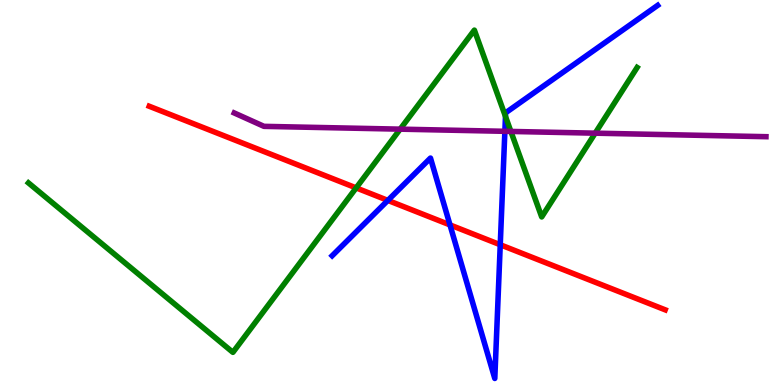[{'lines': ['blue', 'red'], 'intersections': [{'x': 5.0, 'y': 4.79}, {'x': 5.81, 'y': 4.16}, {'x': 6.45, 'y': 3.64}]}, {'lines': ['green', 'red'], 'intersections': [{'x': 4.6, 'y': 5.12}]}, {'lines': ['purple', 'red'], 'intersections': []}, {'lines': ['blue', 'green'], 'intersections': [{'x': 6.52, 'y': 6.98}]}, {'lines': ['blue', 'purple'], 'intersections': [{'x': 6.51, 'y': 6.59}]}, {'lines': ['green', 'purple'], 'intersections': [{'x': 5.16, 'y': 6.65}, {'x': 6.59, 'y': 6.59}, {'x': 7.68, 'y': 6.54}]}]